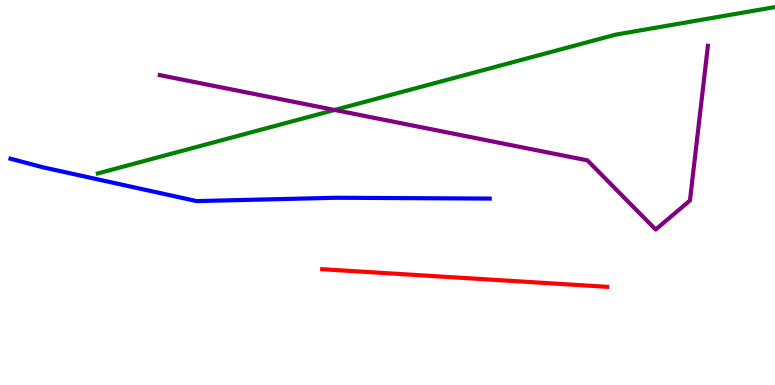[{'lines': ['blue', 'red'], 'intersections': []}, {'lines': ['green', 'red'], 'intersections': []}, {'lines': ['purple', 'red'], 'intersections': []}, {'lines': ['blue', 'green'], 'intersections': []}, {'lines': ['blue', 'purple'], 'intersections': []}, {'lines': ['green', 'purple'], 'intersections': [{'x': 4.32, 'y': 7.14}]}]